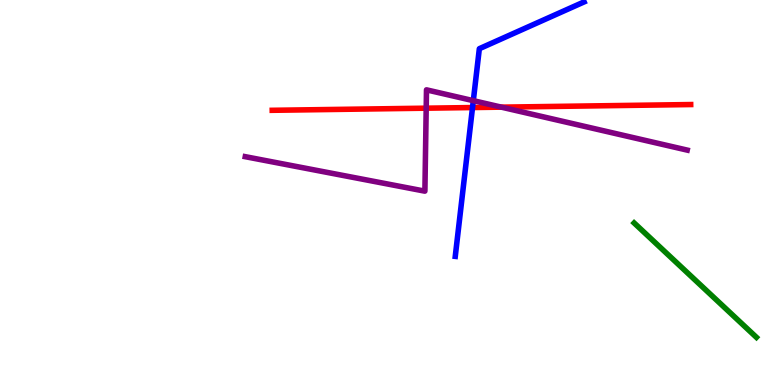[{'lines': ['blue', 'red'], 'intersections': [{'x': 6.1, 'y': 7.21}]}, {'lines': ['green', 'red'], 'intersections': []}, {'lines': ['purple', 'red'], 'intersections': [{'x': 5.5, 'y': 7.19}, {'x': 6.47, 'y': 7.22}]}, {'lines': ['blue', 'green'], 'intersections': []}, {'lines': ['blue', 'purple'], 'intersections': [{'x': 6.11, 'y': 7.39}]}, {'lines': ['green', 'purple'], 'intersections': []}]